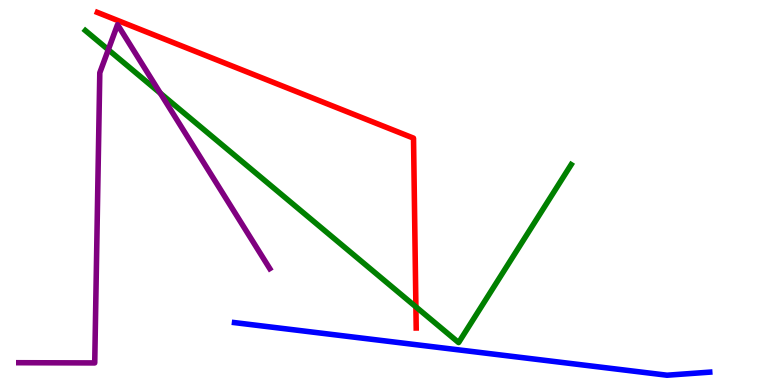[{'lines': ['blue', 'red'], 'intersections': []}, {'lines': ['green', 'red'], 'intersections': [{'x': 5.37, 'y': 2.03}]}, {'lines': ['purple', 'red'], 'intersections': []}, {'lines': ['blue', 'green'], 'intersections': []}, {'lines': ['blue', 'purple'], 'intersections': []}, {'lines': ['green', 'purple'], 'intersections': [{'x': 1.4, 'y': 8.71}, {'x': 2.07, 'y': 7.58}]}]